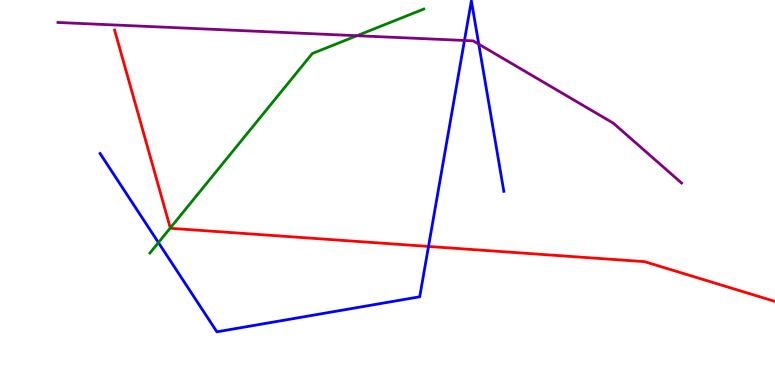[{'lines': ['blue', 'red'], 'intersections': [{'x': 5.53, 'y': 3.6}]}, {'lines': ['green', 'red'], 'intersections': [{'x': 2.2, 'y': 4.08}]}, {'lines': ['purple', 'red'], 'intersections': []}, {'lines': ['blue', 'green'], 'intersections': [{'x': 2.04, 'y': 3.7}]}, {'lines': ['blue', 'purple'], 'intersections': [{'x': 5.99, 'y': 8.95}, {'x': 6.18, 'y': 8.85}]}, {'lines': ['green', 'purple'], 'intersections': [{'x': 4.61, 'y': 9.07}]}]